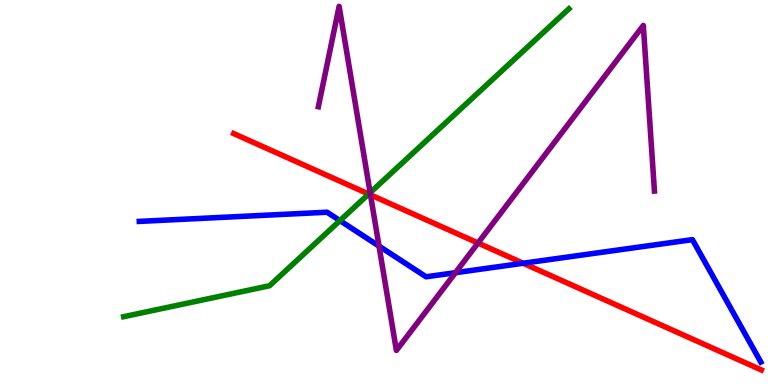[{'lines': ['blue', 'red'], 'intersections': [{'x': 6.75, 'y': 3.16}]}, {'lines': ['green', 'red'], 'intersections': [{'x': 4.76, 'y': 4.96}]}, {'lines': ['purple', 'red'], 'intersections': [{'x': 4.78, 'y': 4.94}, {'x': 6.17, 'y': 3.69}]}, {'lines': ['blue', 'green'], 'intersections': [{'x': 4.39, 'y': 4.27}]}, {'lines': ['blue', 'purple'], 'intersections': [{'x': 4.89, 'y': 3.61}, {'x': 5.88, 'y': 2.92}]}, {'lines': ['green', 'purple'], 'intersections': [{'x': 4.78, 'y': 5.0}]}]